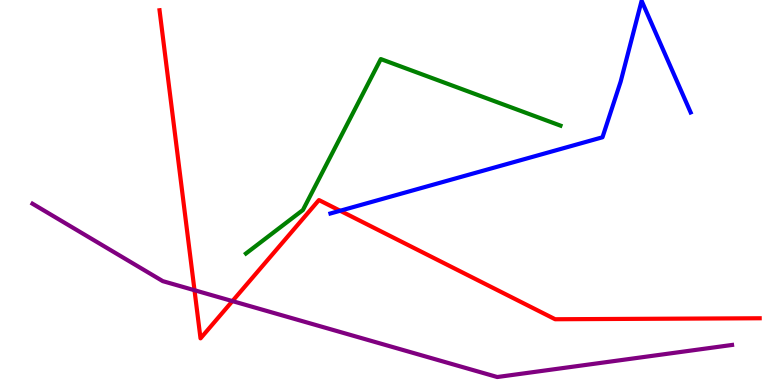[{'lines': ['blue', 'red'], 'intersections': [{'x': 4.39, 'y': 4.53}]}, {'lines': ['green', 'red'], 'intersections': []}, {'lines': ['purple', 'red'], 'intersections': [{'x': 2.51, 'y': 2.46}, {'x': 3.0, 'y': 2.18}]}, {'lines': ['blue', 'green'], 'intersections': []}, {'lines': ['blue', 'purple'], 'intersections': []}, {'lines': ['green', 'purple'], 'intersections': []}]